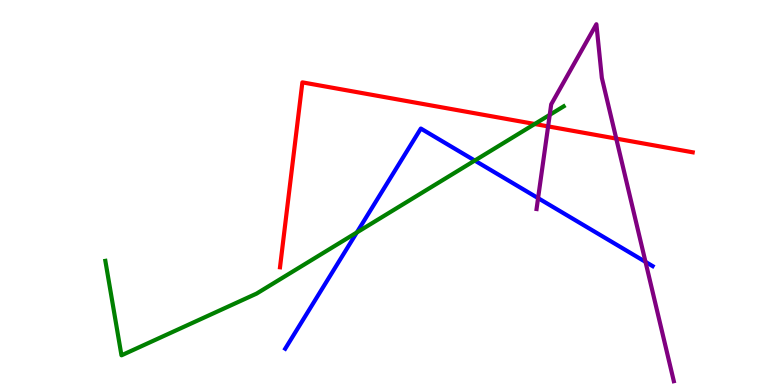[{'lines': ['blue', 'red'], 'intersections': []}, {'lines': ['green', 'red'], 'intersections': [{'x': 6.9, 'y': 6.78}]}, {'lines': ['purple', 'red'], 'intersections': [{'x': 7.07, 'y': 6.72}, {'x': 7.95, 'y': 6.4}]}, {'lines': ['blue', 'green'], 'intersections': [{'x': 4.6, 'y': 3.96}, {'x': 6.13, 'y': 5.83}]}, {'lines': ['blue', 'purple'], 'intersections': [{'x': 6.94, 'y': 4.85}, {'x': 8.33, 'y': 3.2}]}, {'lines': ['green', 'purple'], 'intersections': [{'x': 7.09, 'y': 7.02}]}]